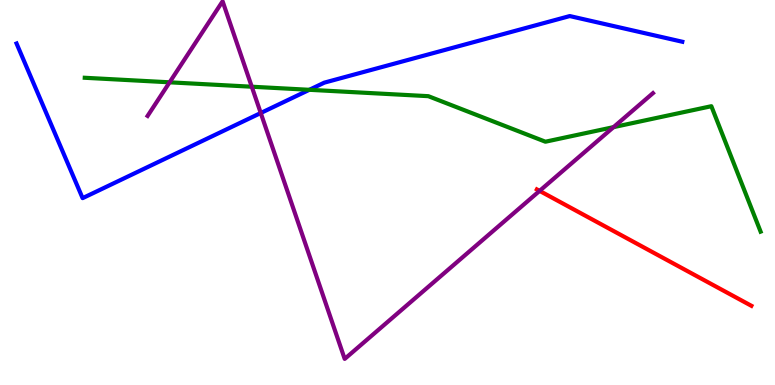[{'lines': ['blue', 'red'], 'intersections': []}, {'lines': ['green', 'red'], 'intersections': []}, {'lines': ['purple', 'red'], 'intersections': [{'x': 6.96, 'y': 5.04}]}, {'lines': ['blue', 'green'], 'intersections': [{'x': 3.99, 'y': 7.67}]}, {'lines': ['blue', 'purple'], 'intersections': [{'x': 3.36, 'y': 7.06}]}, {'lines': ['green', 'purple'], 'intersections': [{'x': 2.19, 'y': 7.86}, {'x': 3.25, 'y': 7.75}, {'x': 7.92, 'y': 6.7}]}]